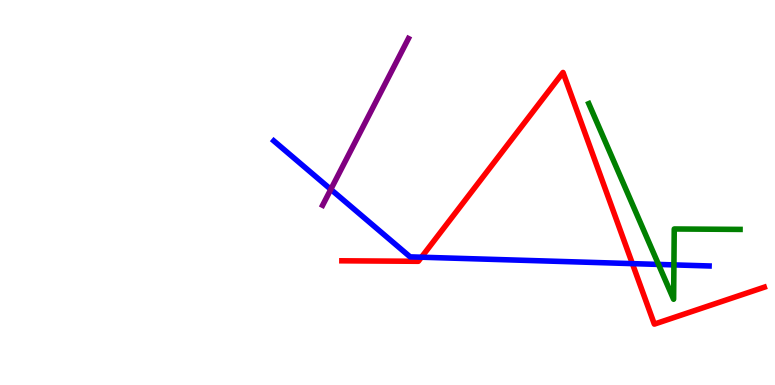[{'lines': ['blue', 'red'], 'intersections': [{'x': 5.44, 'y': 3.32}, {'x': 8.16, 'y': 3.15}]}, {'lines': ['green', 'red'], 'intersections': []}, {'lines': ['purple', 'red'], 'intersections': []}, {'lines': ['blue', 'green'], 'intersections': [{'x': 8.5, 'y': 3.13}, {'x': 8.7, 'y': 3.12}]}, {'lines': ['blue', 'purple'], 'intersections': [{'x': 4.27, 'y': 5.08}]}, {'lines': ['green', 'purple'], 'intersections': []}]